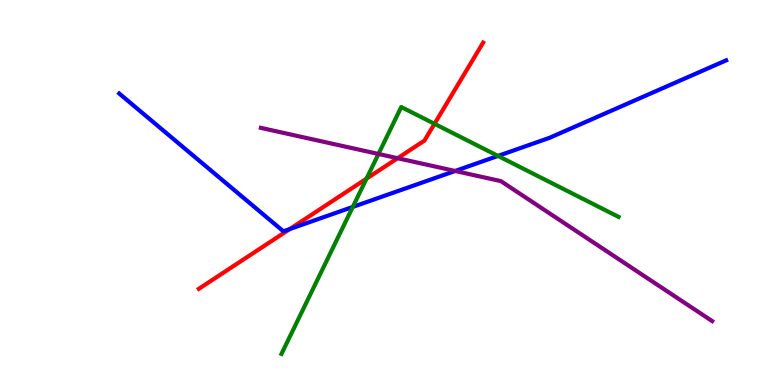[{'lines': ['blue', 'red'], 'intersections': [{'x': 3.74, 'y': 4.05}]}, {'lines': ['green', 'red'], 'intersections': [{'x': 4.73, 'y': 5.36}, {'x': 5.61, 'y': 6.78}]}, {'lines': ['purple', 'red'], 'intersections': [{'x': 5.13, 'y': 5.89}]}, {'lines': ['blue', 'green'], 'intersections': [{'x': 4.55, 'y': 4.63}, {'x': 6.43, 'y': 5.95}]}, {'lines': ['blue', 'purple'], 'intersections': [{'x': 5.87, 'y': 5.56}]}, {'lines': ['green', 'purple'], 'intersections': [{'x': 4.88, 'y': 6.0}]}]